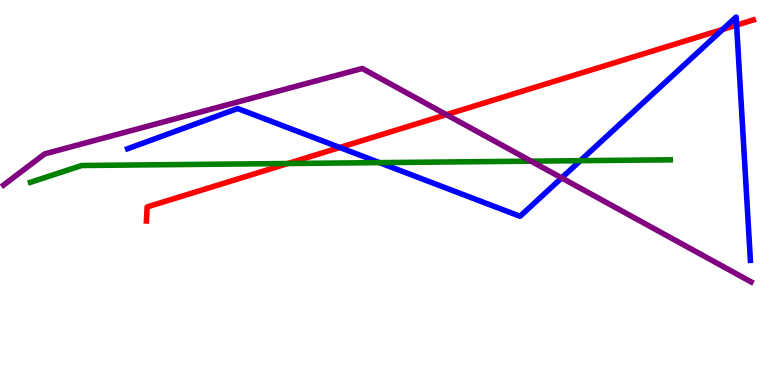[{'lines': ['blue', 'red'], 'intersections': [{'x': 4.38, 'y': 6.17}, {'x': 9.33, 'y': 9.24}, {'x': 9.5, 'y': 9.35}]}, {'lines': ['green', 'red'], 'intersections': [{'x': 3.72, 'y': 5.75}]}, {'lines': ['purple', 'red'], 'intersections': [{'x': 5.76, 'y': 7.02}]}, {'lines': ['blue', 'green'], 'intersections': [{'x': 4.9, 'y': 5.78}, {'x': 7.49, 'y': 5.83}]}, {'lines': ['blue', 'purple'], 'intersections': [{'x': 7.25, 'y': 5.38}]}, {'lines': ['green', 'purple'], 'intersections': [{'x': 6.85, 'y': 5.81}]}]